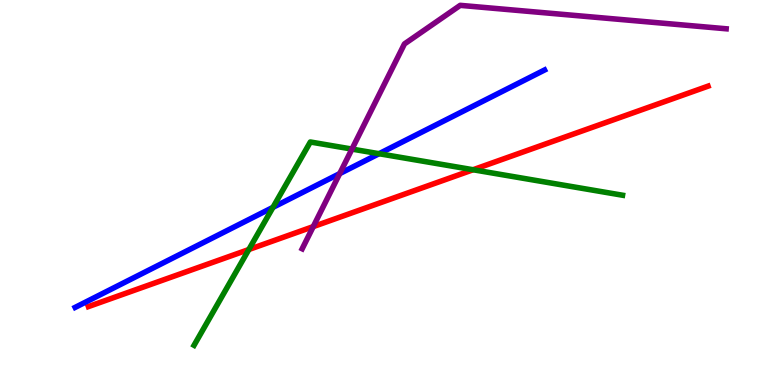[{'lines': ['blue', 'red'], 'intersections': []}, {'lines': ['green', 'red'], 'intersections': [{'x': 3.21, 'y': 3.52}, {'x': 6.1, 'y': 5.59}]}, {'lines': ['purple', 'red'], 'intersections': [{'x': 4.04, 'y': 4.11}]}, {'lines': ['blue', 'green'], 'intersections': [{'x': 3.52, 'y': 4.61}, {'x': 4.89, 'y': 6.01}]}, {'lines': ['blue', 'purple'], 'intersections': [{'x': 4.38, 'y': 5.49}]}, {'lines': ['green', 'purple'], 'intersections': [{'x': 4.54, 'y': 6.13}]}]